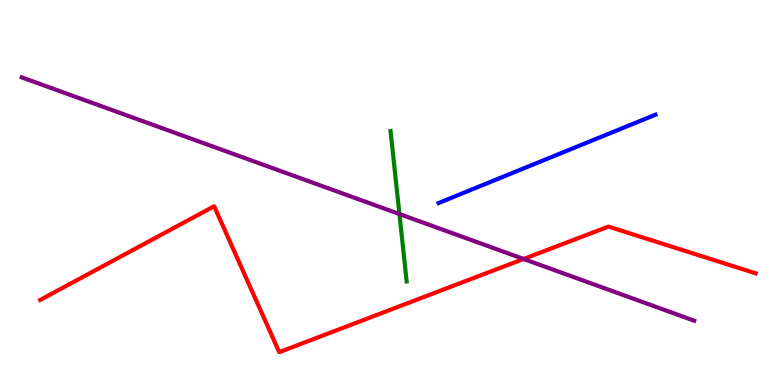[{'lines': ['blue', 'red'], 'intersections': []}, {'lines': ['green', 'red'], 'intersections': []}, {'lines': ['purple', 'red'], 'intersections': [{'x': 6.76, 'y': 3.27}]}, {'lines': ['blue', 'green'], 'intersections': []}, {'lines': ['blue', 'purple'], 'intersections': []}, {'lines': ['green', 'purple'], 'intersections': [{'x': 5.15, 'y': 4.44}]}]